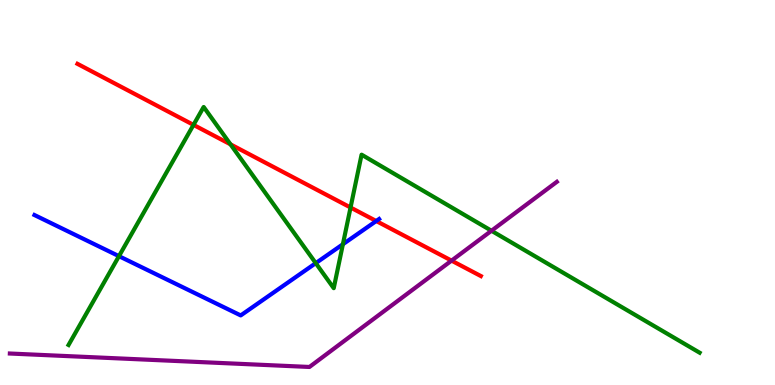[{'lines': ['blue', 'red'], 'intersections': [{'x': 4.85, 'y': 4.26}]}, {'lines': ['green', 'red'], 'intersections': [{'x': 2.5, 'y': 6.76}, {'x': 2.97, 'y': 6.25}, {'x': 4.52, 'y': 4.61}]}, {'lines': ['purple', 'red'], 'intersections': [{'x': 5.83, 'y': 3.23}]}, {'lines': ['blue', 'green'], 'intersections': [{'x': 1.53, 'y': 3.35}, {'x': 4.07, 'y': 3.17}, {'x': 4.42, 'y': 3.66}]}, {'lines': ['blue', 'purple'], 'intersections': []}, {'lines': ['green', 'purple'], 'intersections': [{'x': 6.34, 'y': 4.01}]}]